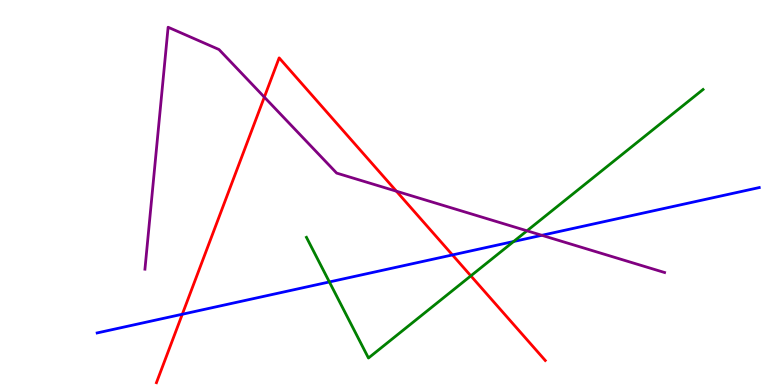[{'lines': ['blue', 'red'], 'intersections': [{'x': 2.35, 'y': 1.84}, {'x': 5.84, 'y': 3.38}]}, {'lines': ['green', 'red'], 'intersections': [{'x': 6.08, 'y': 2.83}]}, {'lines': ['purple', 'red'], 'intersections': [{'x': 3.41, 'y': 7.48}, {'x': 5.11, 'y': 5.03}]}, {'lines': ['blue', 'green'], 'intersections': [{'x': 4.25, 'y': 2.68}, {'x': 6.63, 'y': 3.73}]}, {'lines': ['blue', 'purple'], 'intersections': [{'x': 6.99, 'y': 3.89}]}, {'lines': ['green', 'purple'], 'intersections': [{'x': 6.8, 'y': 4.01}]}]